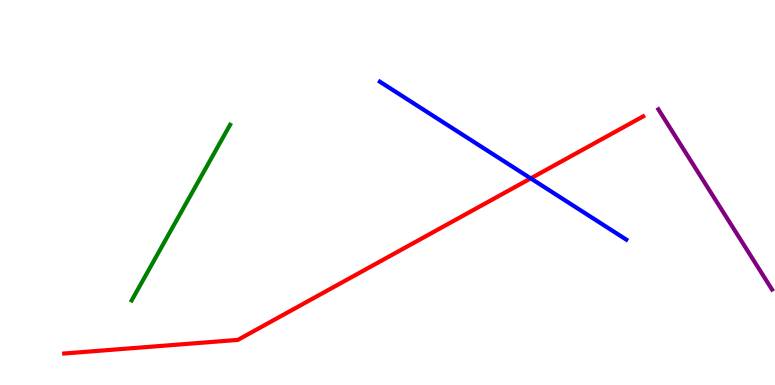[{'lines': ['blue', 'red'], 'intersections': [{'x': 6.85, 'y': 5.37}]}, {'lines': ['green', 'red'], 'intersections': []}, {'lines': ['purple', 'red'], 'intersections': []}, {'lines': ['blue', 'green'], 'intersections': []}, {'lines': ['blue', 'purple'], 'intersections': []}, {'lines': ['green', 'purple'], 'intersections': []}]